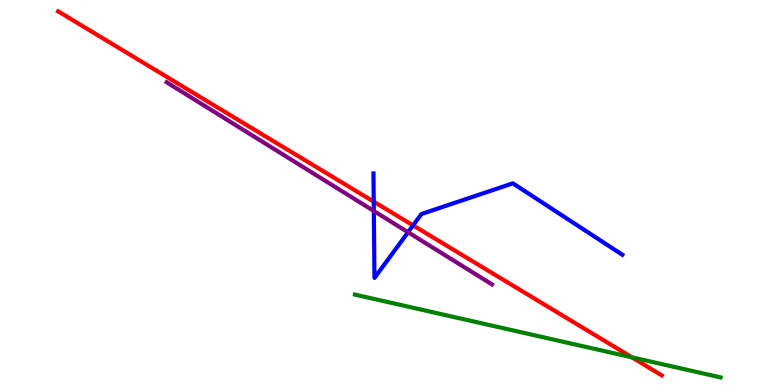[{'lines': ['blue', 'red'], 'intersections': [{'x': 4.82, 'y': 4.76}, {'x': 5.33, 'y': 4.15}]}, {'lines': ['green', 'red'], 'intersections': [{'x': 8.15, 'y': 0.719}]}, {'lines': ['purple', 'red'], 'intersections': []}, {'lines': ['blue', 'green'], 'intersections': []}, {'lines': ['blue', 'purple'], 'intersections': [{'x': 4.82, 'y': 4.52}, {'x': 5.27, 'y': 3.97}]}, {'lines': ['green', 'purple'], 'intersections': []}]